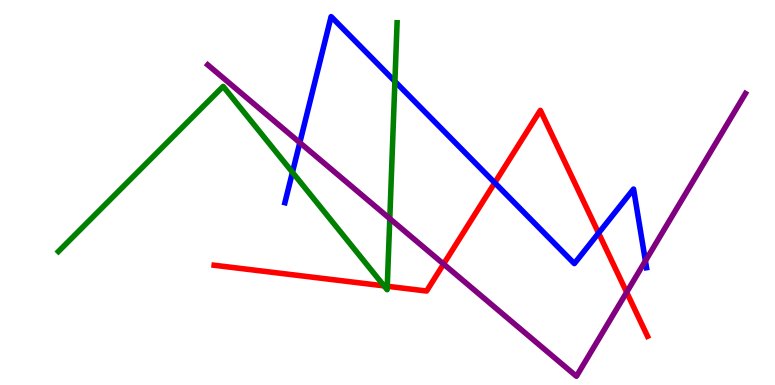[{'lines': ['blue', 'red'], 'intersections': [{'x': 6.38, 'y': 5.25}, {'x': 7.72, 'y': 3.95}]}, {'lines': ['green', 'red'], 'intersections': [{'x': 4.96, 'y': 2.57}, {'x': 5.0, 'y': 2.56}]}, {'lines': ['purple', 'red'], 'intersections': [{'x': 5.72, 'y': 3.14}, {'x': 8.09, 'y': 2.41}]}, {'lines': ['blue', 'green'], 'intersections': [{'x': 3.77, 'y': 5.52}, {'x': 5.1, 'y': 7.89}]}, {'lines': ['blue', 'purple'], 'intersections': [{'x': 3.87, 'y': 6.3}, {'x': 8.33, 'y': 3.22}]}, {'lines': ['green', 'purple'], 'intersections': [{'x': 5.03, 'y': 4.32}]}]